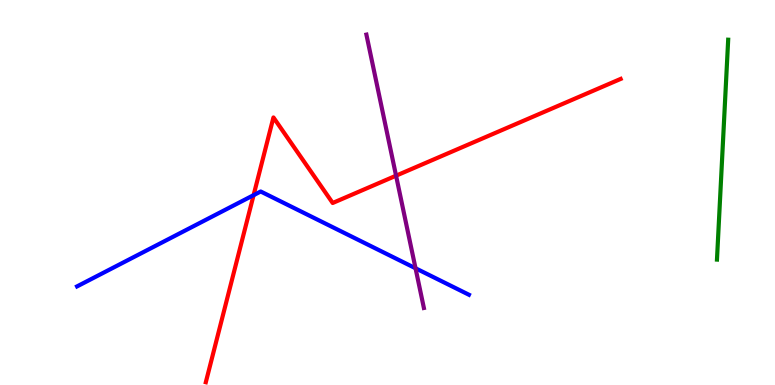[{'lines': ['blue', 'red'], 'intersections': [{'x': 3.27, 'y': 4.93}]}, {'lines': ['green', 'red'], 'intersections': []}, {'lines': ['purple', 'red'], 'intersections': [{'x': 5.11, 'y': 5.44}]}, {'lines': ['blue', 'green'], 'intersections': []}, {'lines': ['blue', 'purple'], 'intersections': [{'x': 5.36, 'y': 3.03}]}, {'lines': ['green', 'purple'], 'intersections': []}]